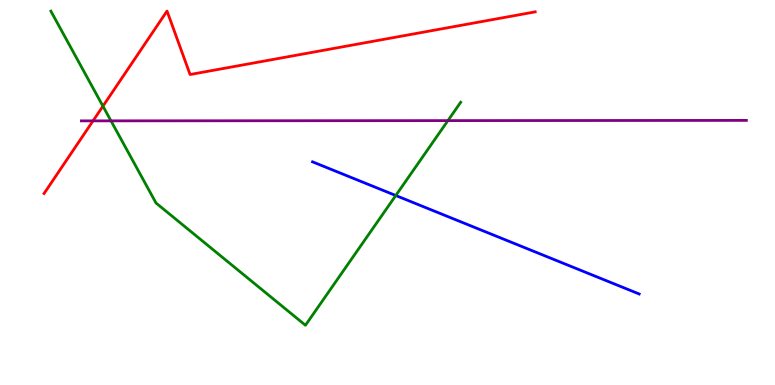[{'lines': ['blue', 'red'], 'intersections': []}, {'lines': ['green', 'red'], 'intersections': [{'x': 1.33, 'y': 7.24}]}, {'lines': ['purple', 'red'], 'intersections': [{'x': 1.2, 'y': 6.86}]}, {'lines': ['blue', 'green'], 'intersections': [{'x': 5.11, 'y': 4.92}]}, {'lines': ['blue', 'purple'], 'intersections': []}, {'lines': ['green', 'purple'], 'intersections': [{'x': 1.43, 'y': 6.86}, {'x': 5.78, 'y': 6.87}]}]